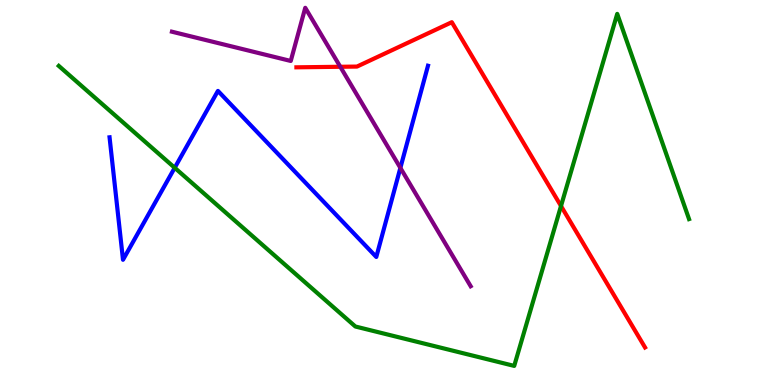[{'lines': ['blue', 'red'], 'intersections': []}, {'lines': ['green', 'red'], 'intersections': [{'x': 7.24, 'y': 4.65}]}, {'lines': ['purple', 'red'], 'intersections': [{'x': 4.39, 'y': 8.27}]}, {'lines': ['blue', 'green'], 'intersections': [{'x': 2.25, 'y': 5.64}]}, {'lines': ['blue', 'purple'], 'intersections': [{'x': 5.17, 'y': 5.64}]}, {'lines': ['green', 'purple'], 'intersections': []}]